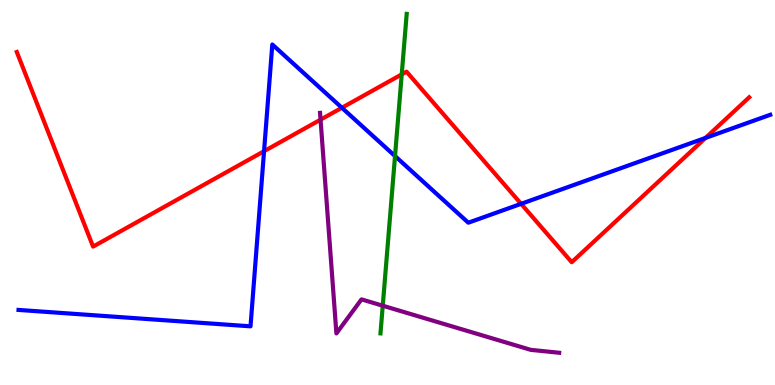[{'lines': ['blue', 'red'], 'intersections': [{'x': 3.41, 'y': 6.07}, {'x': 4.41, 'y': 7.2}, {'x': 6.72, 'y': 4.71}, {'x': 9.1, 'y': 6.42}]}, {'lines': ['green', 'red'], 'intersections': [{'x': 5.18, 'y': 8.07}]}, {'lines': ['purple', 'red'], 'intersections': [{'x': 4.14, 'y': 6.89}]}, {'lines': ['blue', 'green'], 'intersections': [{'x': 5.1, 'y': 5.95}]}, {'lines': ['blue', 'purple'], 'intersections': []}, {'lines': ['green', 'purple'], 'intersections': [{'x': 4.94, 'y': 2.06}]}]